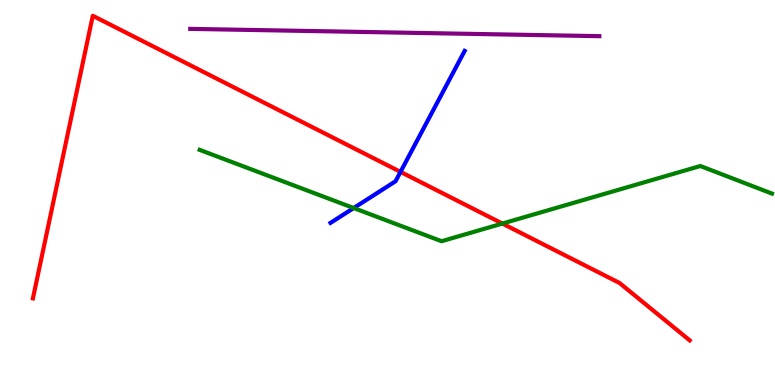[{'lines': ['blue', 'red'], 'intersections': [{'x': 5.17, 'y': 5.54}]}, {'lines': ['green', 'red'], 'intersections': [{'x': 6.48, 'y': 4.19}]}, {'lines': ['purple', 'red'], 'intersections': []}, {'lines': ['blue', 'green'], 'intersections': [{'x': 4.56, 'y': 4.6}]}, {'lines': ['blue', 'purple'], 'intersections': []}, {'lines': ['green', 'purple'], 'intersections': []}]